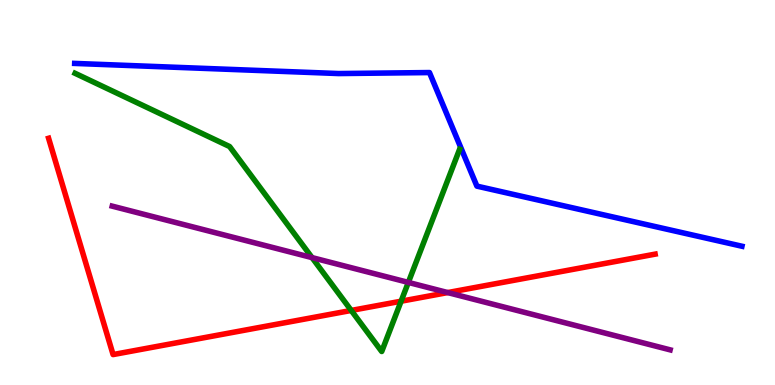[{'lines': ['blue', 'red'], 'intersections': []}, {'lines': ['green', 'red'], 'intersections': [{'x': 4.53, 'y': 1.94}, {'x': 5.18, 'y': 2.18}]}, {'lines': ['purple', 'red'], 'intersections': [{'x': 5.78, 'y': 2.4}]}, {'lines': ['blue', 'green'], 'intersections': []}, {'lines': ['blue', 'purple'], 'intersections': []}, {'lines': ['green', 'purple'], 'intersections': [{'x': 4.03, 'y': 3.31}, {'x': 5.27, 'y': 2.66}]}]